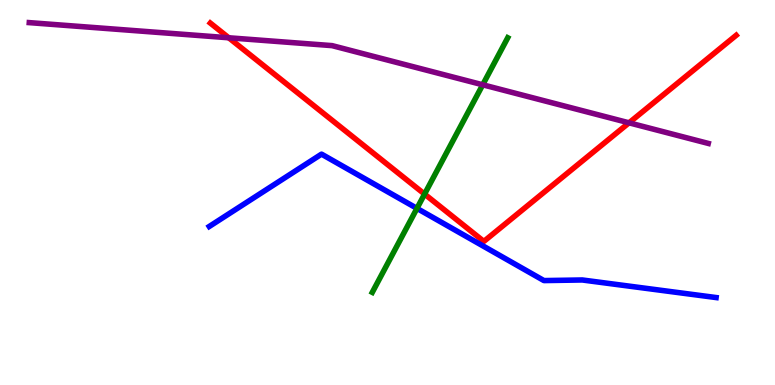[{'lines': ['blue', 'red'], 'intersections': []}, {'lines': ['green', 'red'], 'intersections': [{'x': 5.48, 'y': 4.96}]}, {'lines': ['purple', 'red'], 'intersections': [{'x': 2.95, 'y': 9.02}, {'x': 8.12, 'y': 6.81}]}, {'lines': ['blue', 'green'], 'intersections': [{'x': 5.38, 'y': 4.59}]}, {'lines': ['blue', 'purple'], 'intersections': []}, {'lines': ['green', 'purple'], 'intersections': [{'x': 6.23, 'y': 7.8}]}]